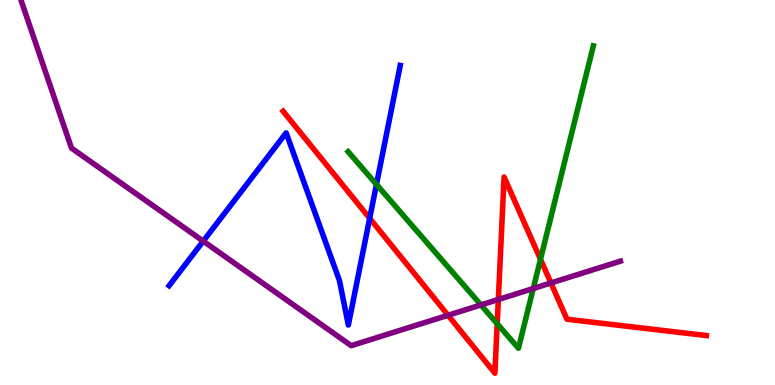[{'lines': ['blue', 'red'], 'intersections': [{'x': 4.77, 'y': 4.33}]}, {'lines': ['green', 'red'], 'intersections': [{'x': 6.42, 'y': 1.59}, {'x': 6.97, 'y': 3.26}]}, {'lines': ['purple', 'red'], 'intersections': [{'x': 5.78, 'y': 1.81}, {'x': 6.43, 'y': 2.22}, {'x': 7.11, 'y': 2.65}]}, {'lines': ['blue', 'green'], 'intersections': [{'x': 4.86, 'y': 5.21}]}, {'lines': ['blue', 'purple'], 'intersections': [{'x': 2.62, 'y': 3.74}]}, {'lines': ['green', 'purple'], 'intersections': [{'x': 6.21, 'y': 2.08}, {'x': 6.88, 'y': 2.51}]}]